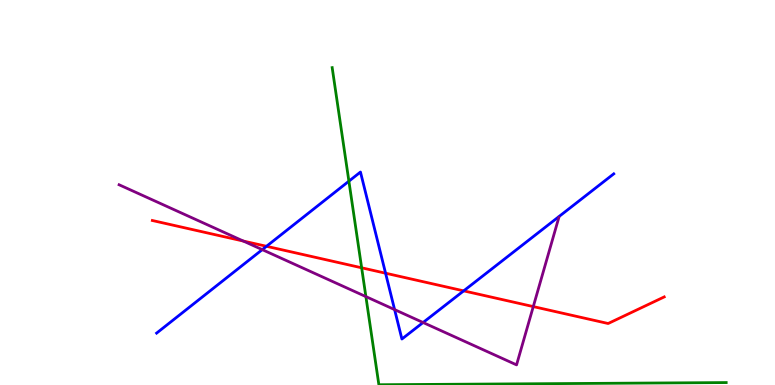[{'lines': ['blue', 'red'], 'intersections': [{'x': 3.44, 'y': 3.6}, {'x': 4.98, 'y': 2.9}, {'x': 5.98, 'y': 2.45}]}, {'lines': ['green', 'red'], 'intersections': [{'x': 4.67, 'y': 3.04}]}, {'lines': ['purple', 'red'], 'intersections': [{'x': 3.14, 'y': 3.74}, {'x': 6.88, 'y': 2.04}]}, {'lines': ['blue', 'green'], 'intersections': [{'x': 4.5, 'y': 5.29}]}, {'lines': ['blue', 'purple'], 'intersections': [{'x': 3.38, 'y': 3.52}, {'x': 5.09, 'y': 1.96}, {'x': 5.46, 'y': 1.62}]}, {'lines': ['green', 'purple'], 'intersections': [{'x': 4.72, 'y': 2.3}]}]